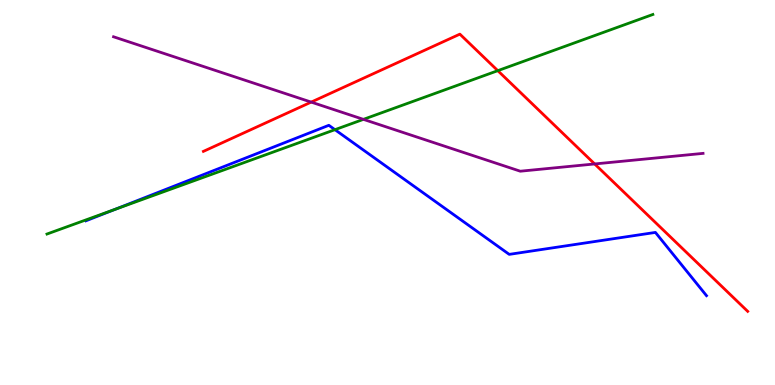[{'lines': ['blue', 'red'], 'intersections': []}, {'lines': ['green', 'red'], 'intersections': [{'x': 6.42, 'y': 8.16}]}, {'lines': ['purple', 'red'], 'intersections': [{'x': 4.02, 'y': 7.35}, {'x': 7.67, 'y': 5.74}]}, {'lines': ['blue', 'green'], 'intersections': [{'x': 1.48, 'y': 4.56}, {'x': 4.32, 'y': 6.63}]}, {'lines': ['blue', 'purple'], 'intersections': []}, {'lines': ['green', 'purple'], 'intersections': [{'x': 4.69, 'y': 6.9}]}]